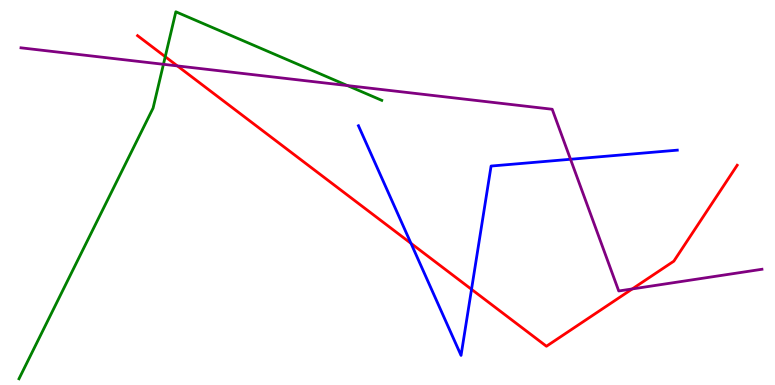[{'lines': ['blue', 'red'], 'intersections': [{'x': 5.3, 'y': 3.68}, {'x': 6.08, 'y': 2.48}]}, {'lines': ['green', 'red'], 'intersections': [{'x': 2.13, 'y': 8.53}]}, {'lines': ['purple', 'red'], 'intersections': [{'x': 2.29, 'y': 8.29}, {'x': 8.16, 'y': 2.5}]}, {'lines': ['blue', 'green'], 'intersections': []}, {'lines': ['blue', 'purple'], 'intersections': [{'x': 7.36, 'y': 5.86}]}, {'lines': ['green', 'purple'], 'intersections': [{'x': 2.11, 'y': 8.33}, {'x': 4.48, 'y': 7.78}]}]